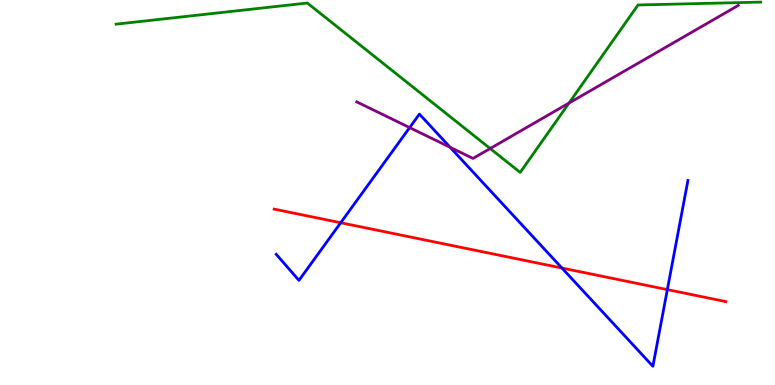[{'lines': ['blue', 'red'], 'intersections': [{'x': 4.4, 'y': 4.21}, {'x': 7.25, 'y': 3.04}, {'x': 8.61, 'y': 2.48}]}, {'lines': ['green', 'red'], 'intersections': []}, {'lines': ['purple', 'red'], 'intersections': []}, {'lines': ['blue', 'green'], 'intersections': []}, {'lines': ['blue', 'purple'], 'intersections': [{'x': 5.29, 'y': 6.69}, {'x': 5.81, 'y': 6.17}]}, {'lines': ['green', 'purple'], 'intersections': [{'x': 6.32, 'y': 6.14}, {'x': 7.34, 'y': 7.32}]}]